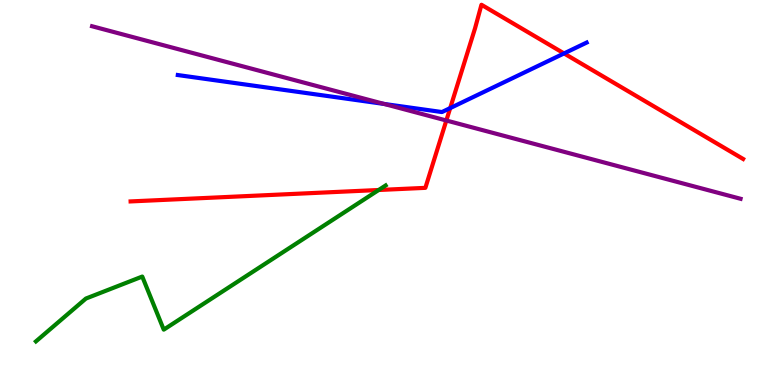[{'lines': ['blue', 'red'], 'intersections': [{'x': 5.81, 'y': 7.19}, {'x': 7.28, 'y': 8.61}]}, {'lines': ['green', 'red'], 'intersections': [{'x': 4.89, 'y': 5.06}]}, {'lines': ['purple', 'red'], 'intersections': [{'x': 5.76, 'y': 6.87}]}, {'lines': ['blue', 'green'], 'intersections': []}, {'lines': ['blue', 'purple'], 'intersections': [{'x': 4.96, 'y': 7.3}]}, {'lines': ['green', 'purple'], 'intersections': []}]